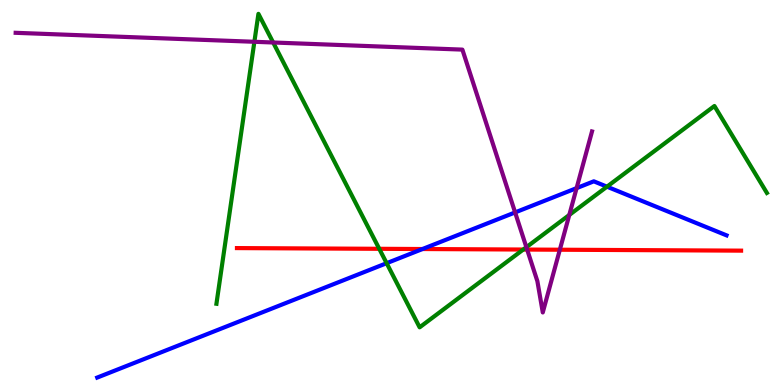[{'lines': ['blue', 'red'], 'intersections': [{'x': 5.45, 'y': 3.53}]}, {'lines': ['green', 'red'], 'intersections': [{'x': 4.89, 'y': 3.54}, {'x': 6.75, 'y': 3.52}]}, {'lines': ['purple', 'red'], 'intersections': [{'x': 6.8, 'y': 3.52}, {'x': 7.22, 'y': 3.51}]}, {'lines': ['blue', 'green'], 'intersections': [{'x': 4.99, 'y': 3.16}, {'x': 7.83, 'y': 5.15}]}, {'lines': ['blue', 'purple'], 'intersections': [{'x': 6.65, 'y': 4.48}, {'x': 7.44, 'y': 5.11}]}, {'lines': ['green', 'purple'], 'intersections': [{'x': 3.28, 'y': 8.91}, {'x': 3.52, 'y': 8.9}, {'x': 6.79, 'y': 3.58}, {'x': 7.35, 'y': 4.42}]}]